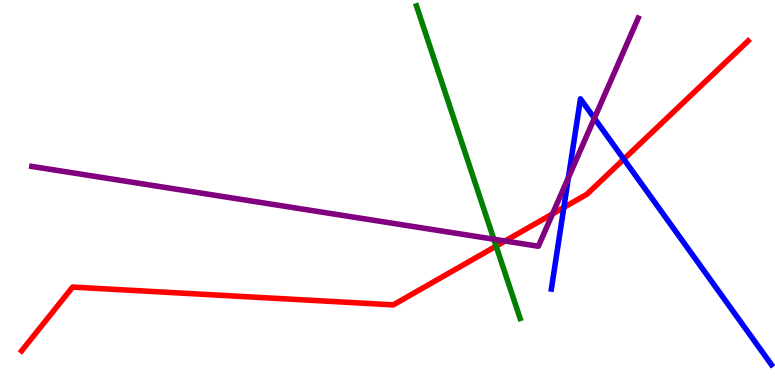[{'lines': ['blue', 'red'], 'intersections': [{'x': 7.28, 'y': 4.61}, {'x': 8.05, 'y': 5.87}]}, {'lines': ['green', 'red'], 'intersections': [{'x': 6.4, 'y': 3.61}]}, {'lines': ['purple', 'red'], 'intersections': [{'x': 6.52, 'y': 3.74}, {'x': 7.13, 'y': 4.44}]}, {'lines': ['blue', 'green'], 'intersections': []}, {'lines': ['blue', 'purple'], 'intersections': [{'x': 7.33, 'y': 5.39}, {'x': 7.67, 'y': 6.93}]}, {'lines': ['green', 'purple'], 'intersections': [{'x': 6.37, 'y': 3.79}]}]